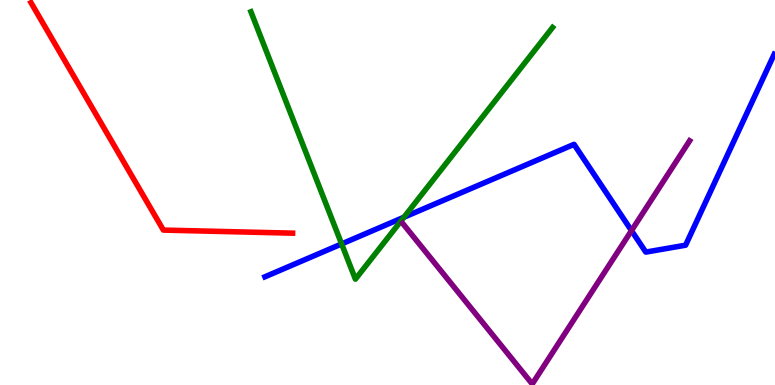[{'lines': ['blue', 'red'], 'intersections': []}, {'lines': ['green', 'red'], 'intersections': []}, {'lines': ['purple', 'red'], 'intersections': []}, {'lines': ['blue', 'green'], 'intersections': [{'x': 4.41, 'y': 3.66}, {'x': 5.21, 'y': 4.36}]}, {'lines': ['blue', 'purple'], 'intersections': [{'x': 8.15, 'y': 4.01}]}, {'lines': ['green', 'purple'], 'intersections': []}]